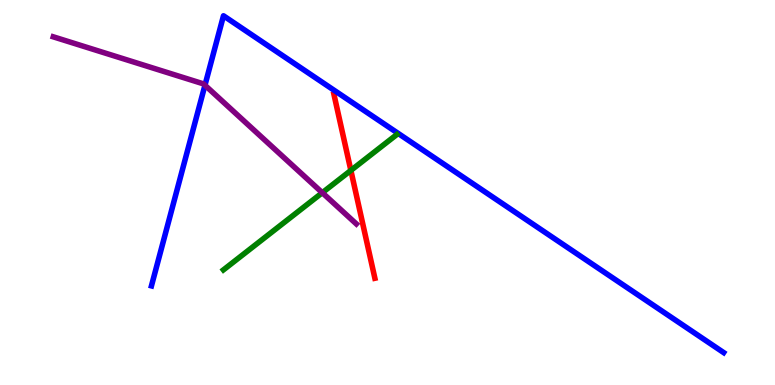[{'lines': ['blue', 'red'], 'intersections': []}, {'lines': ['green', 'red'], 'intersections': [{'x': 4.53, 'y': 5.57}]}, {'lines': ['purple', 'red'], 'intersections': []}, {'lines': ['blue', 'green'], 'intersections': []}, {'lines': ['blue', 'purple'], 'intersections': [{'x': 2.64, 'y': 7.79}]}, {'lines': ['green', 'purple'], 'intersections': [{'x': 4.16, 'y': 4.99}]}]